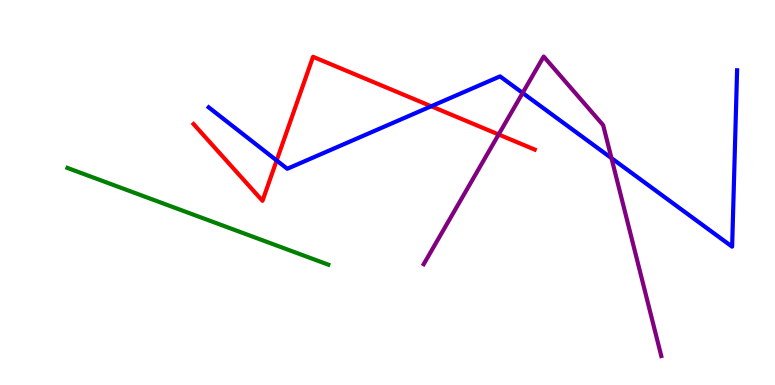[{'lines': ['blue', 'red'], 'intersections': [{'x': 3.57, 'y': 5.83}, {'x': 5.56, 'y': 7.24}]}, {'lines': ['green', 'red'], 'intersections': []}, {'lines': ['purple', 'red'], 'intersections': [{'x': 6.43, 'y': 6.51}]}, {'lines': ['blue', 'green'], 'intersections': []}, {'lines': ['blue', 'purple'], 'intersections': [{'x': 6.74, 'y': 7.59}, {'x': 7.89, 'y': 5.89}]}, {'lines': ['green', 'purple'], 'intersections': []}]